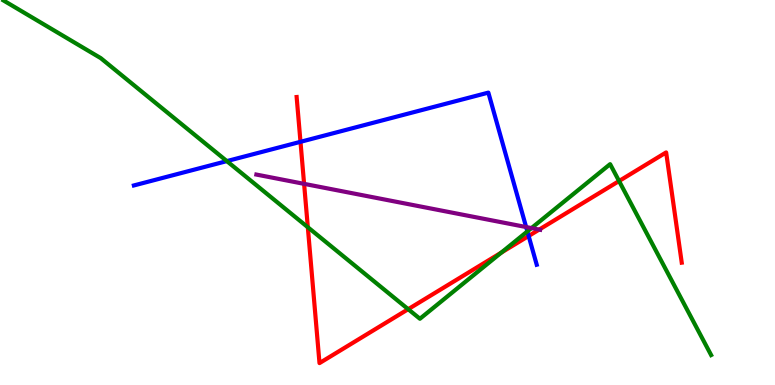[{'lines': ['blue', 'red'], 'intersections': [{'x': 3.88, 'y': 6.32}, {'x': 6.82, 'y': 3.87}]}, {'lines': ['green', 'red'], 'intersections': [{'x': 3.97, 'y': 4.1}, {'x': 5.27, 'y': 1.97}, {'x': 6.47, 'y': 3.44}, {'x': 7.99, 'y': 5.3}]}, {'lines': ['purple', 'red'], 'intersections': [{'x': 3.92, 'y': 5.22}, {'x': 6.96, 'y': 4.04}]}, {'lines': ['blue', 'green'], 'intersections': [{'x': 2.93, 'y': 5.82}, {'x': 6.8, 'y': 3.99}]}, {'lines': ['blue', 'purple'], 'intersections': [{'x': 6.79, 'y': 4.1}]}, {'lines': ['green', 'purple'], 'intersections': [{'x': 6.86, 'y': 4.08}]}]